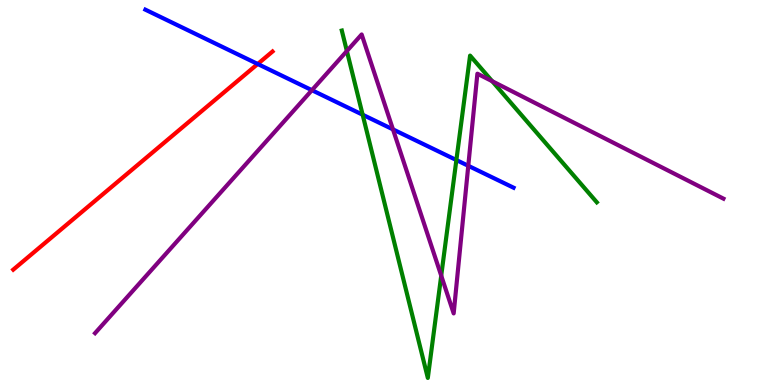[{'lines': ['blue', 'red'], 'intersections': [{'x': 3.33, 'y': 8.34}]}, {'lines': ['green', 'red'], 'intersections': []}, {'lines': ['purple', 'red'], 'intersections': []}, {'lines': ['blue', 'green'], 'intersections': [{'x': 4.68, 'y': 7.02}, {'x': 5.89, 'y': 5.84}]}, {'lines': ['blue', 'purple'], 'intersections': [{'x': 4.02, 'y': 7.66}, {'x': 5.07, 'y': 6.64}, {'x': 6.04, 'y': 5.69}]}, {'lines': ['green', 'purple'], 'intersections': [{'x': 4.48, 'y': 8.67}, {'x': 5.69, 'y': 2.84}, {'x': 6.35, 'y': 7.89}]}]